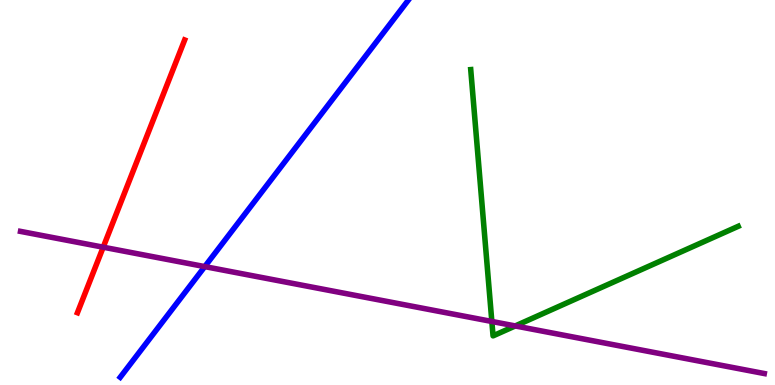[{'lines': ['blue', 'red'], 'intersections': []}, {'lines': ['green', 'red'], 'intersections': []}, {'lines': ['purple', 'red'], 'intersections': [{'x': 1.33, 'y': 3.58}]}, {'lines': ['blue', 'green'], 'intersections': []}, {'lines': ['blue', 'purple'], 'intersections': [{'x': 2.64, 'y': 3.08}]}, {'lines': ['green', 'purple'], 'intersections': [{'x': 6.35, 'y': 1.65}, {'x': 6.65, 'y': 1.53}]}]